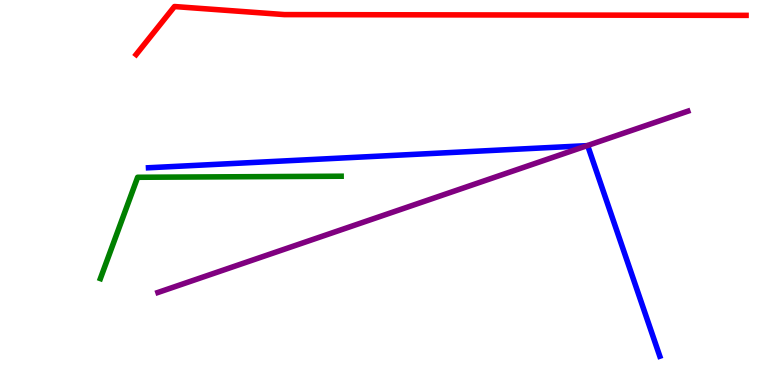[{'lines': ['blue', 'red'], 'intersections': []}, {'lines': ['green', 'red'], 'intersections': []}, {'lines': ['purple', 'red'], 'intersections': []}, {'lines': ['blue', 'green'], 'intersections': []}, {'lines': ['blue', 'purple'], 'intersections': [{'x': 7.58, 'y': 6.22}]}, {'lines': ['green', 'purple'], 'intersections': []}]